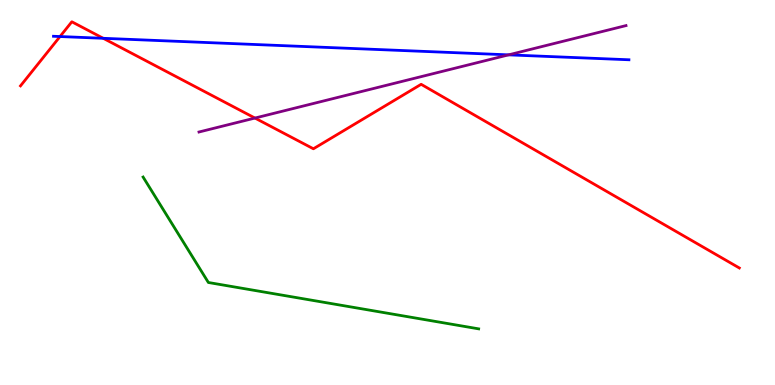[{'lines': ['blue', 'red'], 'intersections': [{'x': 0.774, 'y': 9.05}, {'x': 1.33, 'y': 9.01}]}, {'lines': ['green', 'red'], 'intersections': []}, {'lines': ['purple', 'red'], 'intersections': [{'x': 3.29, 'y': 6.93}]}, {'lines': ['blue', 'green'], 'intersections': []}, {'lines': ['blue', 'purple'], 'intersections': [{'x': 6.56, 'y': 8.58}]}, {'lines': ['green', 'purple'], 'intersections': []}]